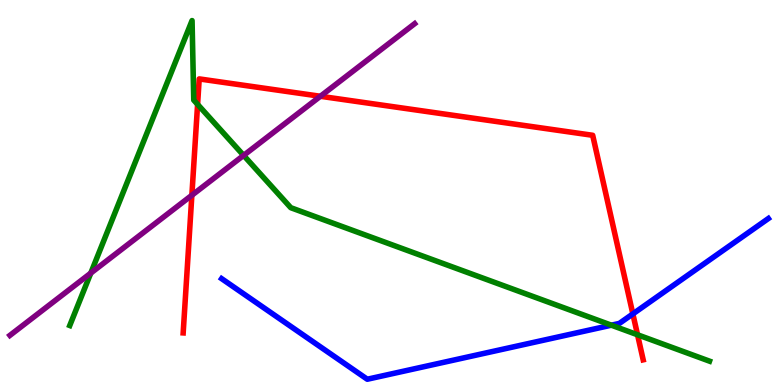[{'lines': ['blue', 'red'], 'intersections': [{'x': 8.17, 'y': 1.85}]}, {'lines': ['green', 'red'], 'intersections': [{'x': 2.55, 'y': 7.29}, {'x': 8.23, 'y': 1.3}]}, {'lines': ['purple', 'red'], 'intersections': [{'x': 2.48, 'y': 4.93}, {'x': 4.13, 'y': 7.5}]}, {'lines': ['blue', 'green'], 'intersections': [{'x': 7.89, 'y': 1.55}]}, {'lines': ['blue', 'purple'], 'intersections': []}, {'lines': ['green', 'purple'], 'intersections': [{'x': 1.17, 'y': 2.91}, {'x': 3.14, 'y': 5.96}]}]